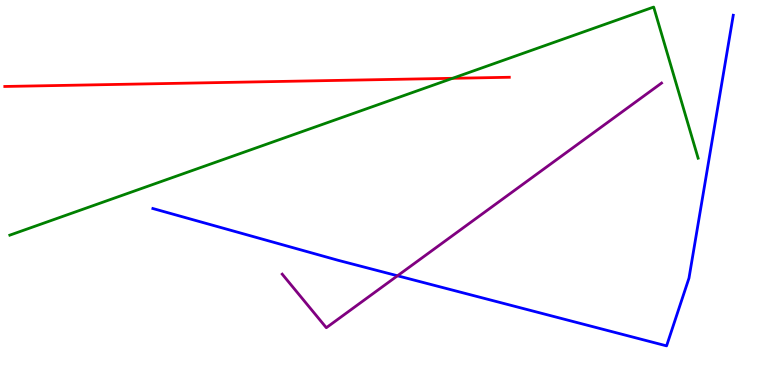[{'lines': ['blue', 'red'], 'intersections': []}, {'lines': ['green', 'red'], 'intersections': [{'x': 5.84, 'y': 7.97}]}, {'lines': ['purple', 'red'], 'intersections': []}, {'lines': ['blue', 'green'], 'intersections': []}, {'lines': ['blue', 'purple'], 'intersections': [{'x': 5.13, 'y': 2.84}]}, {'lines': ['green', 'purple'], 'intersections': []}]